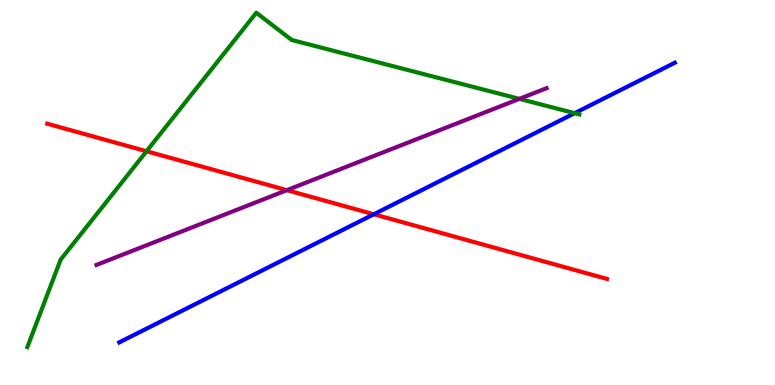[{'lines': ['blue', 'red'], 'intersections': [{'x': 4.82, 'y': 4.43}]}, {'lines': ['green', 'red'], 'intersections': [{'x': 1.89, 'y': 6.07}]}, {'lines': ['purple', 'red'], 'intersections': [{'x': 3.7, 'y': 5.06}]}, {'lines': ['blue', 'green'], 'intersections': [{'x': 7.42, 'y': 7.06}]}, {'lines': ['blue', 'purple'], 'intersections': []}, {'lines': ['green', 'purple'], 'intersections': [{'x': 6.7, 'y': 7.43}]}]